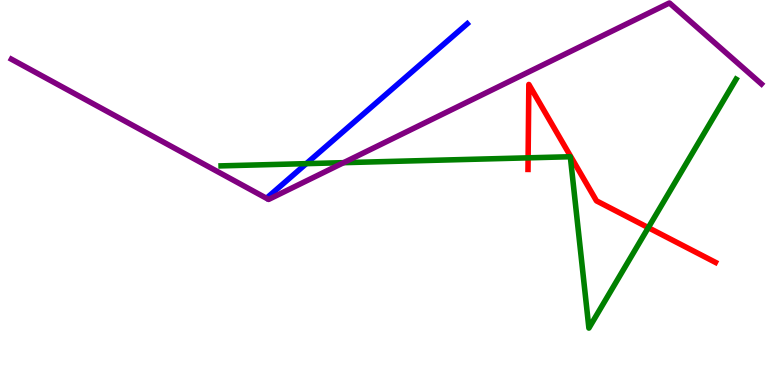[{'lines': ['blue', 'red'], 'intersections': []}, {'lines': ['green', 'red'], 'intersections': [{'x': 6.81, 'y': 5.9}, {'x': 8.37, 'y': 4.09}]}, {'lines': ['purple', 'red'], 'intersections': []}, {'lines': ['blue', 'green'], 'intersections': [{'x': 3.95, 'y': 5.75}]}, {'lines': ['blue', 'purple'], 'intersections': []}, {'lines': ['green', 'purple'], 'intersections': [{'x': 4.43, 'y': 5.77}]}]